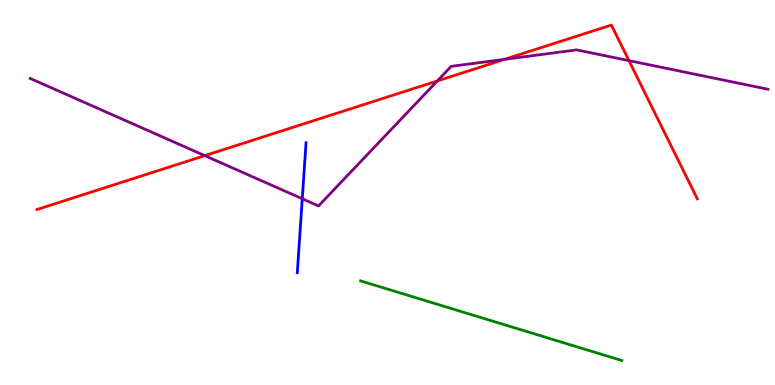[{'lines': ['blue', 'red'], 'intersections': []}, {'lines': ['green', 'red'], 'intersections': []}, {'lines': ['purple', 'red'], 'intersections': [{'x': 2.64, 'y': 5.96}, {'x': 5.64, 'y': 7.9}, {'x': 6.51, 'y': 8.46}, {'x': 8.12, 'y': 8.42}]}, {'lines': ['blue', 'green'], 'intersections': []}, {'lines': ['blue', 'purple'], 'intersections': [{'x': 3.9, 'y': 4.84}]}, {'lines': ['green', 'purple'], 'intersections': []}]